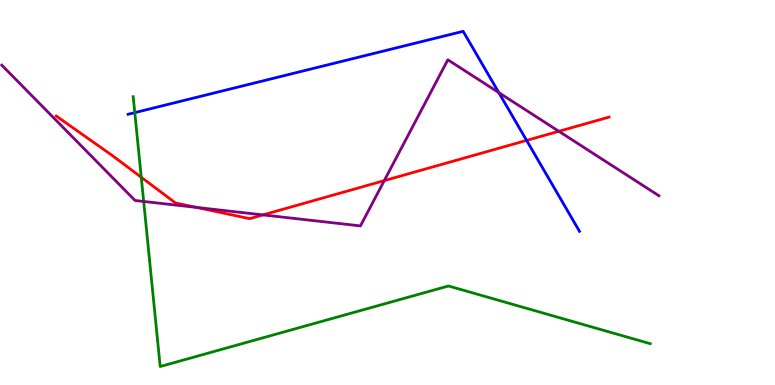[{'lines': ['blue', 'red'], 'intersections': [{'x': 6.79, 'y': 6.35}]}, {'lines': ['green', 'red'], 'intersections': [{'x': 1.82, 'y': 5.4}]}, {'lines': ['purple', 'red'], 'intersections': [{'x': 2.54, 'y': 4.61}, {'x': 3.39, 'y': 4.42}, {'x': 4.96, 'y': 5.31}, {'x': 7.21, 'y': 6.59}]}, {'lines': ['blue', 'green'], 'intersections': [{'x': 1.74, 'y': 7.07}]}, {'lines': ['blue', 'purple'], 'intersections': [{'x': 6.44, 'y': 7.59}]}, {'lines': ['green', 'purple'], 'intersections': [{'x': 1.85, 'y': 4.77}]}]